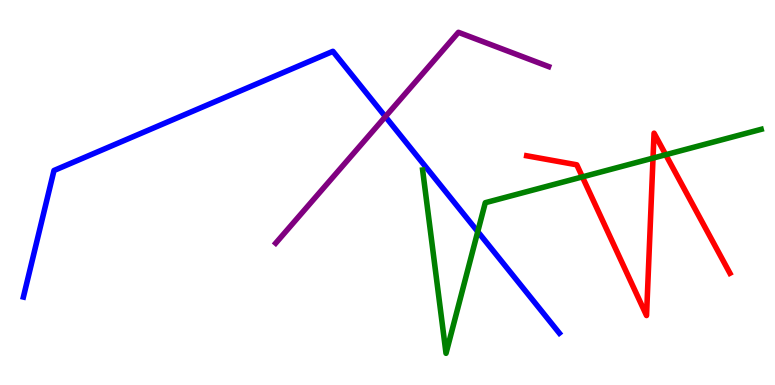[{'lines': ['blue', 'red'], 'intersections': []}, {'lines': ['green', 'red'], 'intersections': [{'x': 7.51, 'y': 5.41}, {'x': 8.43, 'y': 5.89}, {'x': 8.59, 'y': 5.98}]}, {'lines': ['purple', 'red'], 'intersections': []}, {'lines': ['blue', 'green'], 'intersections': [{'x': 6.16, 'y': 3.98}]}, {'lines': ['blue', 'purple'], 'intersections': [{'x': 4.97, 'y': 6.97}]}, {'lines': ['green', 'purple'], 'intersections': []}]